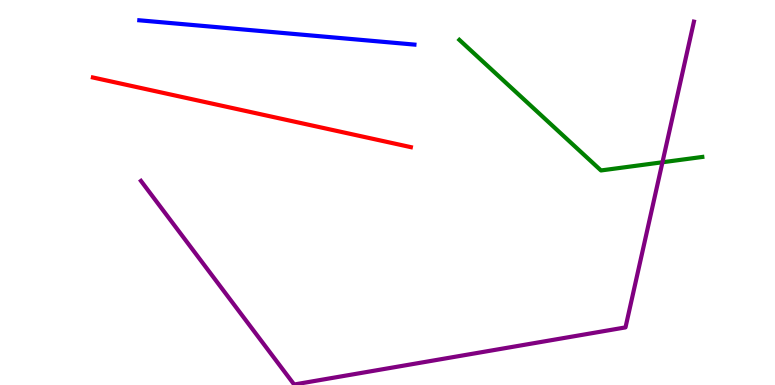[{'lines': ['blue', 'red'], 'intersections': []}, {'lines': ['green', 'red'], 'intersections': []}, {'lines': ['purple', 'red'], 'intersections': []}, {'lines': ['blue', 'green'], 'intersections': []}, {'lines': ['blue', 'purple'], 'intersections': []}, {'lines': ['green', 'purple'], 'intersections': [{'x': 8.55, 'y': 5.79}]}]